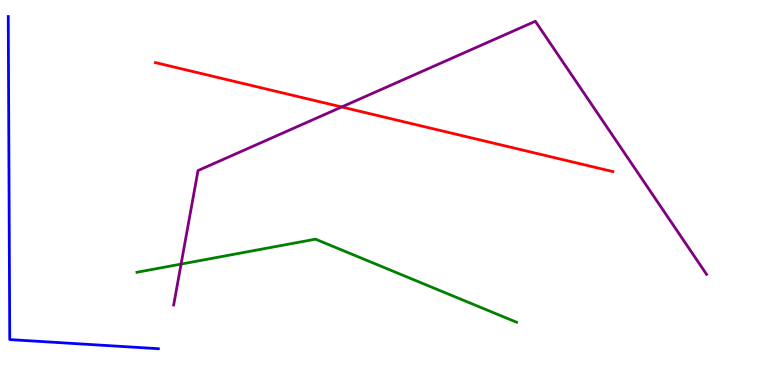[{'lines': ['blue', 'red'], 'intersections': []}, {'lines': ['green', 'red'], 'intersections': []}, {'lines': ['purple', 'red'], 'intersections': [{'x': 4.41, 'y': 7.22}]}, {'lines': ['blue', 'green'], 'intersections': []}, {'lines': ['blue', 'purple'], 'intersections': []}, {'lines': ['green', 'purple'], 'intersections': [{'x': 2.34, 'y': 3.14}]}]